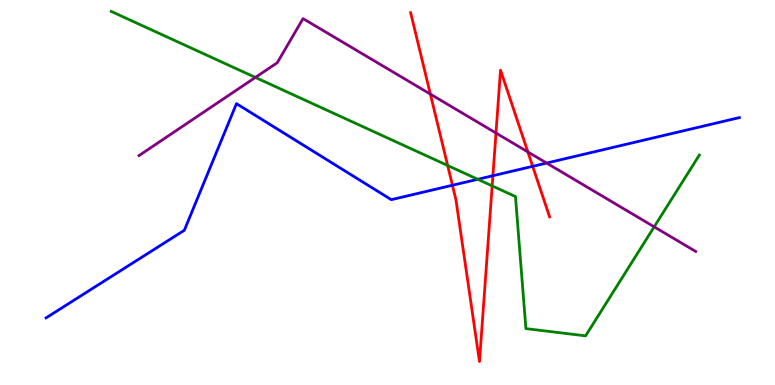[{'lines': ['blue', 'red'], 'intersections': [{'x': 5.84, 'y': 5.19}, {'x': 6.36, 'y': 5.44}, {'x': 6.87, 'y': 5.68}]}, {'lines': ['green', 'red'], 'intersections': [{'x': 5.78, 'y': 5.7}, {'x': 6.35, 'y': 5.17}]}, {'lines': ['purple', 'red'], 'intersections': [{'x': 5.55, 'y': 7.56}, {'x': 6.4, 'y': 6.54}, {'x': 6.81, 'y': 6.05}]}, {'lines': ['blue', 'green'], 'intersections': [{'x': 6.16, 'y': 5.34}]}, {'lines': ['blue', 'purple'], 'intersections': [{'x': 7.05, 'y': 5.76}]}, {'lines': ['green', 'purple'], 'intersections': [{'x': 3.3, 'y': 7.99}, {'x': 8.44, 'y': 4.11}]}]